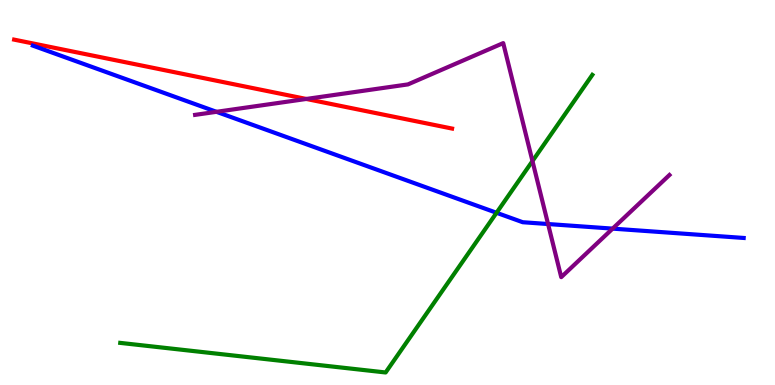[{'lines': ['blue', 'red'], 'intersections': []}, {'lines': ['green', 'red'], 'intersections': []}, {'lines': ['purple', 'red'], 'intersections': [{'x': 3.95, 'y': 7.43}]}, {'lines': ['blue', 'green'], 'intersections': [{'x': 6.41, 'y': 4.47}]}, {'lines': ['blue', 'purple'], 'intersections': [{'x': 2.79, 'y': 7.1}, {'x': 7.07, 'y': 4.18}, {'x': 7.9, 'y': 4.06}]}, {'lines': ['green', 'purple'], 'intersections': [{'x': 6.87, 'y': 5.82}]}]